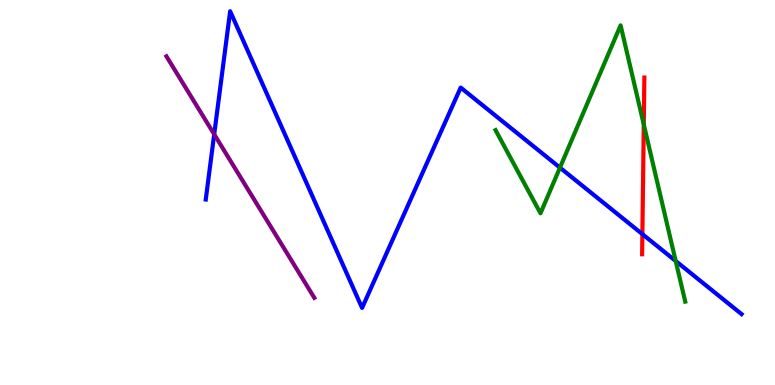[{'lines': ['blue', 'red'], 'intersections': [{'x': 8.29, 'y': 3.92}]}, {'lines': ['green', 'red'], 'intersections': [{'x': 8.31, 'y': 6.77}]}, {'lines': ['purple', 'red'], 'intersections': []}, {'lines': ['blue', 'green'], 'intersections': [{'x': 7.23, 'y': 5.65}, {'x': 8.72, 'y': 3.22}]}, {'lines': ['blue', 'purple'], 'intersections': [{'x': 2.76, 'y': 6.51}]}, {'lines': ['green', 'purple'], 'intersections': []}]